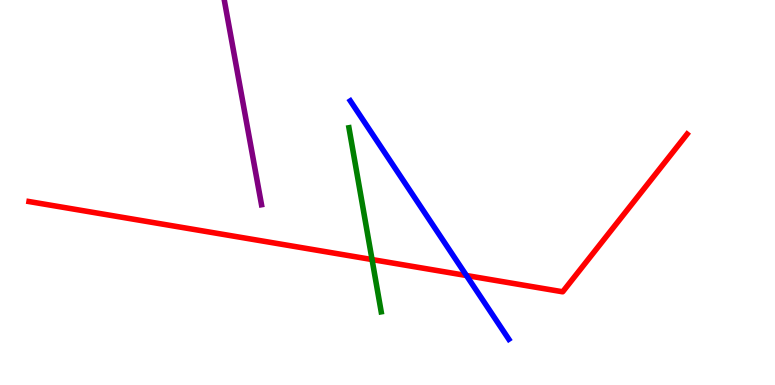[{'lines': ['blue', 'red'], 'intersections': [{'x': 6.02, 'y': 2.84}]}, {'lines': ['green', 'red'], 'intersections': [{'x': 4.8, 'y': 3.26}]}, {'lines': ['purple', 'red'], 'intersections': []}, {'lines': ['blue', 'green'], 'intersections': []}, {'lines': ['blue', 'purple'], 'intersections': []}, {'lines': ['green', 'purple'], 'intersections': []}]